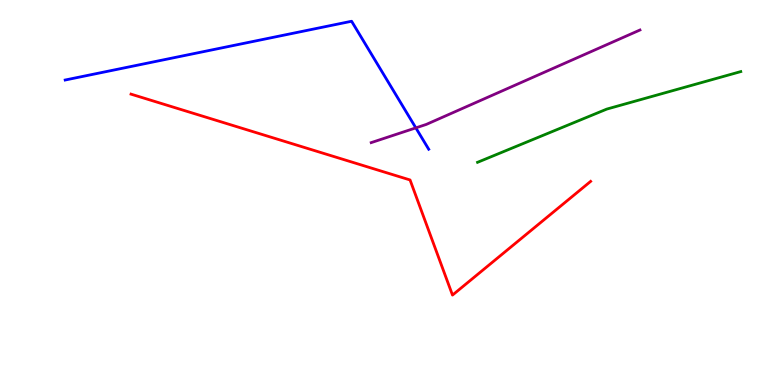[{'lines': ['blue', 'red'], 'intersections': []}, {'lines': ['green', 'red'], 'intersections': []}, {'lines': ['purple', 'red'], 'intersections': []}, {'lines': ['blue', 'green'], 'intersections': []}, {'lines': ['blue', 'purple'], 'intersections': [{'x': 5.37, 'y': 6.68}]}, {'lines': ['green', 'purple'], 'intersections': []}]